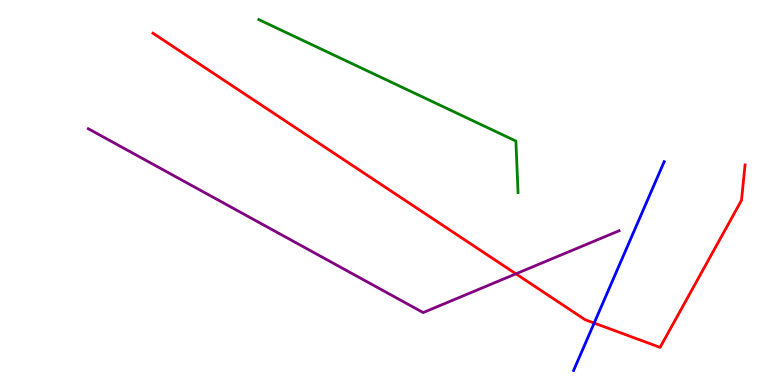[{'lines': ['blue', 'red'], 'intersections': [{'x': 7.67, 'y': 1.61}]}, {'lines': ['green', 'red'], 'intersections': []}, {'lines': ['purple', 'red'], 'intersections': [{'x': 6.66, 'y': 2.89}]}, {'lines': ['blue', 'green'], 'intersections': []}, {'lines': ['blue', 'purple'], 'intersections': []}, {'lines': ['green', 'purple'], 'intersections': []}]